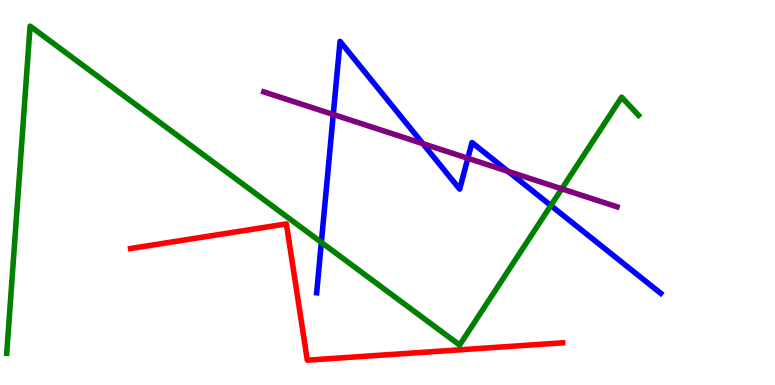[{'lines': ['blue', 'red'], 'intersections': []}, {'lines': ['green', 'red'], 'intersections': []}, {'lines': ['purple', 'red'], 'intersections': []}, {'lines': ['blue', 'green'], 'intersections': [{'x': 4.15, 'y': 3.7}, {'x': 7.11, 'y': 4.66}]}, {'lines': ['blue', 'purple'], 'intersections': [{'x': 4.3, 'y': 7.03}, {'x': 5.46, 'y': 6.27}, {'x': 6.04, 'y': 5.89}, {'x': 6.56, 'y': 5.55}]}, {'lines': ['green', 'purple'], 'intersections': [{'x': 7.25, 'y': 5.1}]}]